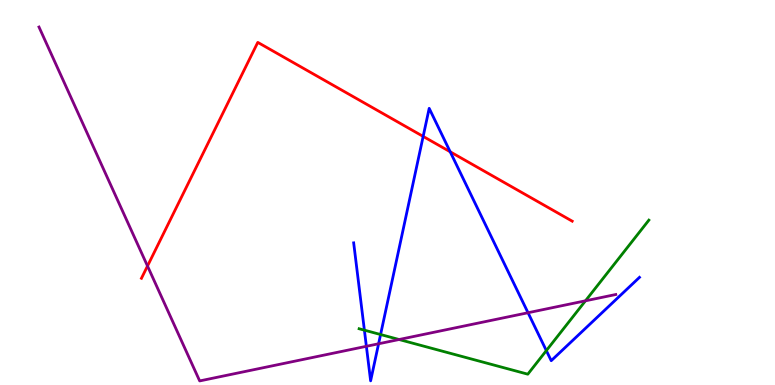[{'lines': ['blue', 'red'], 'intersections': [{'x': 5.46, 'y': 6.46}, {'x': 5.81, 'y': 6.06}]}, {'lines': ['green', 'red'], 'intersections': []}, {'lines': ['purple', 'red'], 'intersections': [{'x': 1.9, 'y': 3.09}]}, {'lines': ['blue', 'green'], 'intersections': [{'x': 4.7, 'y': 1.42}, {'x': 4.91, 'y': 1.31}, {'x': 7.05, 'y': 0.894}]}, {'lines': ['blue', 'purple'], 'intersections': [{'x': 4.73, 'y': 1.01}, {'x': 4.89, 'y': 1.07}, {'x': 6.81, 'y': 1.88}]}, {'lines': ['green', 'purple'], 'intersections': [{'x': 5.15, 'y': 1.18}, {'x': 7.55, 'y': 2.19}]}]